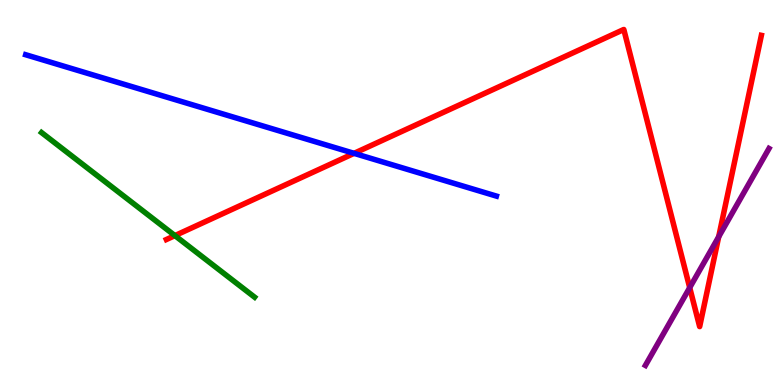[{'lines': ['blue', 'red'], 'intersections': [{'x': 4.57, 'y': 6.02}]}, {'lines': ['green', 'red'], 'intersections': [{'x': 2.26, 'y': 3.88}]}, {'lines': ['purple', 'red'], 'intersections': [{'x': 8.9, 'y': 2.53}, {'x': 9.27, 'y': 3.85}]}, {'lines': ['blue', 'green'], 'intersections': []}, {'lines': ['blue', 'purple'], 'intersections': []}, {'lines': ['green', 'purple'], 'intersections': []}]